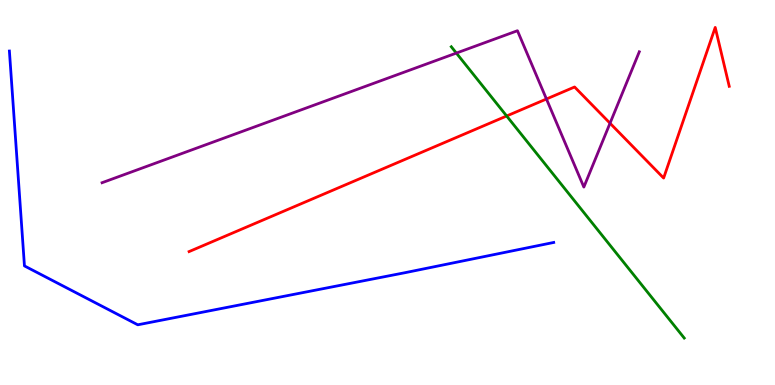[{'lines': ['blue', 'red'], 'intersections': []}, {'lines': ['green', 'red'], 'intersections': [{'x': 6.54, 'y': 6.99}]}, {'lines': ['purple', 'red'], 'intersections': [{'x': 7.05, 'y': 7.43}, {'x': 7.87, 'y': 6.8}]}, {'lines': ['blue', 'green'], 'intersections': []}, {'lines': ['blue', 'purple'], 'intersections': []}, {'lines': ['green', 'purple'], 'intersections': [{'x': 5.89, 'y': 8.62}]}]